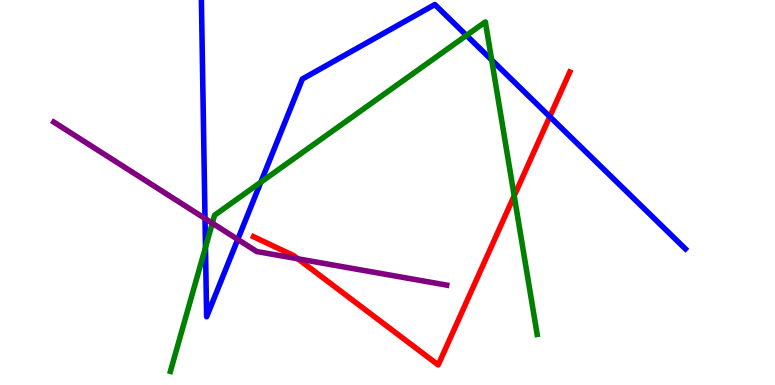[{'lines': ['blue', 'red'], 'intersections': [{'x': 7.09, 'y': 6.97}]}, {'lines': ['green', 'red'], 'intersections': [{'x': 6.63, 'y': 4.91}]}, {'lines': ['purple', 'red'], 'intersections': [{'x': 3.84, 'y': 3.28}]}, {'lines': ['blue', 'green'], 'intersections': [{'x': 2.65, 'y': 3.57}, {'x': 3.37, 'y': 5.27}, {'x': 6.02, 'y': 9.08}, {'x': 6.34, 'y': 8.44}]}, {'lines': ['blue', 'purple'], 'intersections': [{'x': 2.65, 'y': 4.32}, {'x': 3.07, 'y': 3.78}]}, {'lines': ['green', 'purple'], 'intersections': [{'x': 2.74, 'y': 4.2}]}]